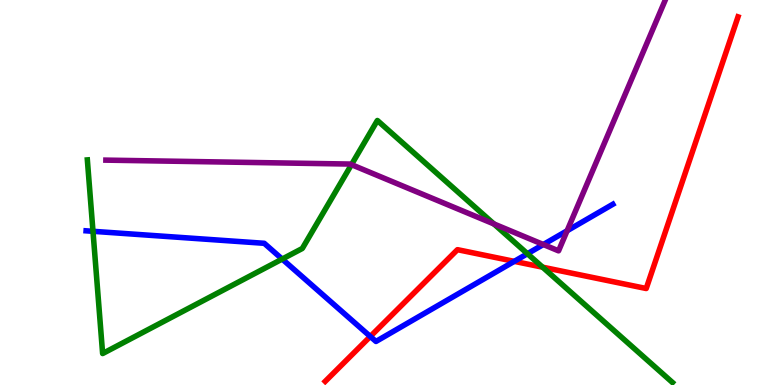[{'lines': ['blue', 'red'], 'intersections': [{'x': 4.78, 'y': 1.26}, {'x': 6.64, 'y': 3.21}]}, {'lines': ['green', 'red'], 'intersections': [{'x': 7.0, 'y': 3.06}]}, {'lines': ['purple', 'red'], 'intersections': []}, {'lines': ['blue', 'green'], 'intersections': [{'x': 1.2, 'y': 3.99}, {'x': 3.64, 'y': 3.27}, {'x': 6.81, 'y': 3.41}]}, {'lines': ['blue', 'purple'], 'intersections': [{'x': 7.01, 'y': 3.65}, {'x': 7.32, 'y': 4.01}]}, {'lines': ['green', 'purple'], 'intersections': [{'x': 4.53, 'y': 5.72}, {'x': 6.37, 'y': 4.18}]}]